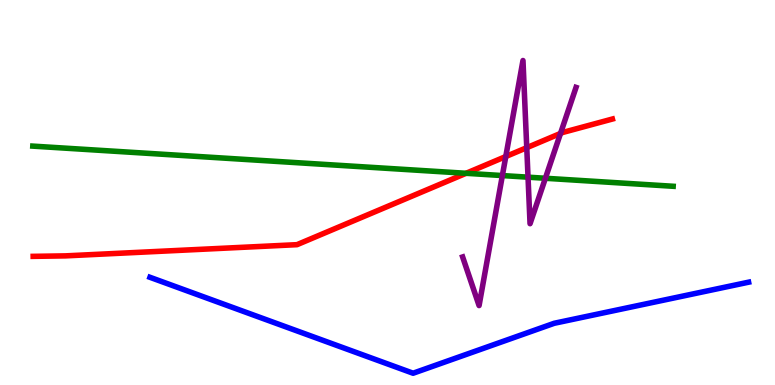[{'lines': ['blue', 'red'], 'intersections': []}, {'lines': ['green', 'red'], 'intersections': [{'x': 6.01, 'y': 5.5}]}, {'lines': ['purple', 'red'], 'intersections': [{'x': 6.53, 'y': 5.93}, {'x': 6.8, 'y': 6.16}, {'x': 7.23, 'y': 6.53}]}, {'lines': ['blue', 'green'], 'intersections': []}, {'lines': ['blue', 'purple'], 'intersections': []}, {'lines': ['green', 'purple'], 'intersections': [{'x': 6.48, 'y': 5.44}, {'x': 6.81, 'y': 5.4}, {'x': 7.04, 'y': 5.37}]}]